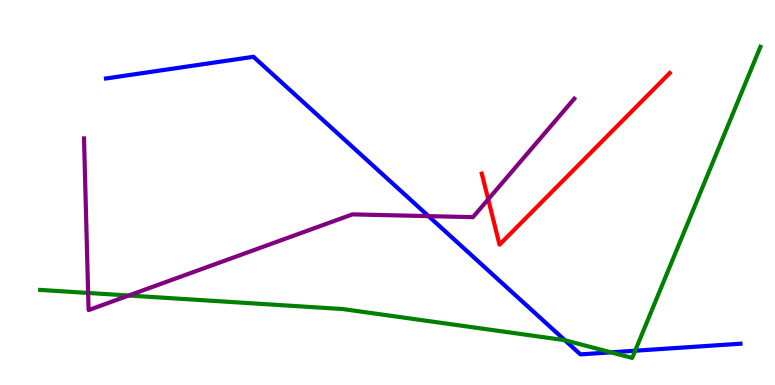[{'lines': ['blue', 'red'], 'intersections': []}, {'lines': ['green', 'red'], 'intersections': []}, {'lines': ['purple', 'red'], 'intersections': [{'x': 6.3, 'y': 4.82}]}, {'lines': ['blue', 'green'], 'intersections': [{'x': 7.29, 'y': 1.16}, {'x': 7.88, 'y': 0.848}, {'x': 8.2, 'y': 0.89}]}, {'lines': ['blue', 'purple'], 'intersections': [{'x': 5.53, 'y': 4.39}]}, {'lines': ['green', 'purple'], 'intersections': [{'x': 1.14, 'y': 2.39}, {'x': 1.66, 'y': 2.32}]}]